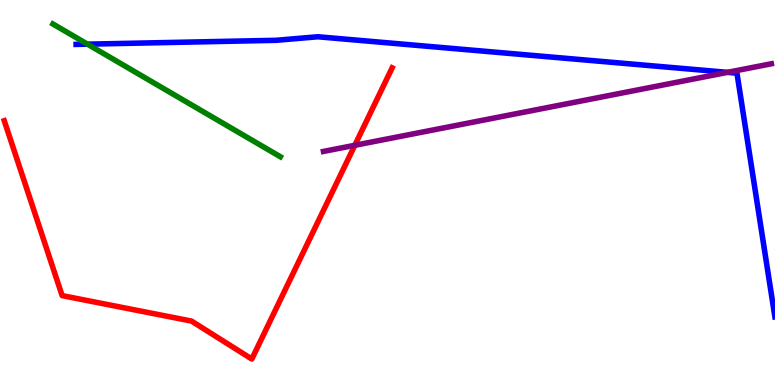[{'lines': ['blue', 'red'], 'intersections': []}, {'lines': ['green', 'red'], 'intersections': []}, {'lines': ['purple', 'red'], 'intersections': [{'x': 4.58, 'y': 6.23}]}, {'lines': ['blue', 'green'], 'intersections': [{'x': 1.13, 'y': 8.85}]}, {'lines': ['blue', 'purple'], 'intersections': [{'x': 9.39, 'y': 8.12}]}, {'lines': ['green', 'purple'], 'intersections': []}]